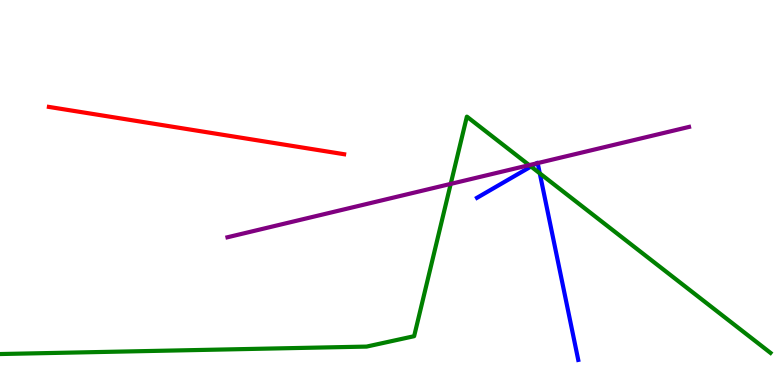[{'lines': ['blue', 'red'], 'intersections': []}, {'lines': ['green', 'red'], 'intersections': []}, {'lines': ['purple', 'red'], 'intersections': []}, {'lines': ['blue', 'green'], 'intersections': [{'x': 6.85, 'y': 5.67}, {'x': 6.96, 'y': 5.5}]}, {'lines': ['blue', 'purple'], 'intersections': [{'x': 6.92, 'y': 5.76}, {'x': 6.94, 'y': 5.76}]}, {'lines': ['green', 'purple'], 'intersections': [{'x': 5.82, 'y': 5.22}, {'x': 6.83, 'y': 5.71}]}]